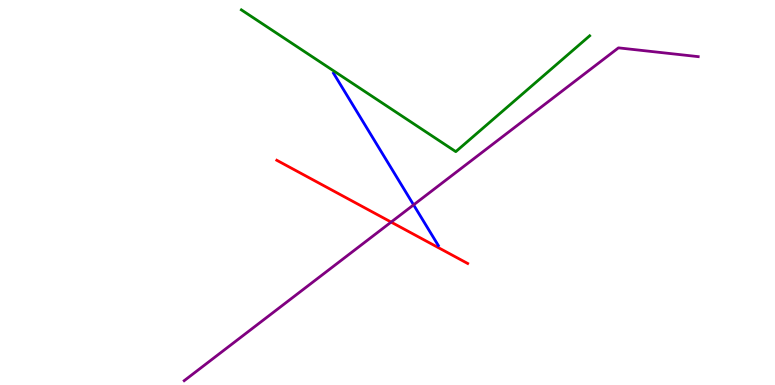[{'lines': ['blue', 'red'], 'intersections': []}, {'lines': ['green', 'red'], 'intersections': []}, {'lines': ['purple', 'red'], 'intersections': [{'x': 5.05, 'y': 4.23}]}, {'lines': ['blue', 'green'], 'intersections': []}, {'lines': ['blue', 'purple'], 'intersections': [{'x': 5.34, 'y': 4.68}]}, {'lines': ['green', 'purple'], 'intersections': []}]